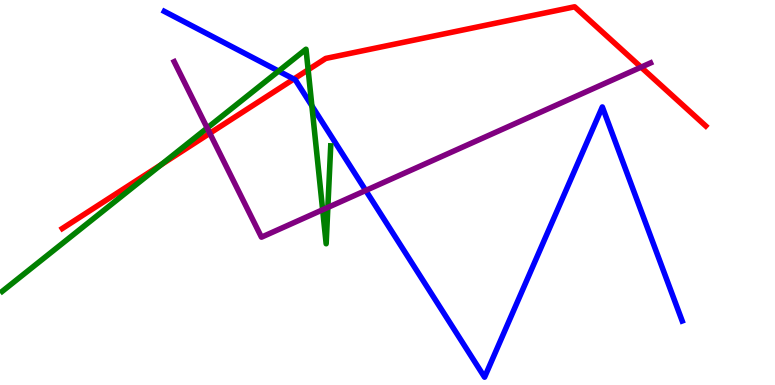[{'lines': ['blue', 'red'], 'intersections': [{'x': 3.79, 'y': 7.95}]}, {'lines': ['green', 'red'], 'intersections': [{'x': 2.08, 'y': 5.72}, {'x': 3.98, 'y': 8.19}]}, {'lines': ['purple', 'red'], 'intersections': [{'x': 2.71, 'y': 6.54}, {'x': 8.27, 'y': 8.26}]}, {'lines': ['blue', 'green'], 'intersections': [{'x': 3.59, 'y': 8.15}, {'x': 4.02, 'y': 7.25}]}, {'lines': ['blue', 'purple'], 'intersections': [{'x': 4.72, 'y': 5.05}]}, {'lines': ['green', 'purple'], 'intersections': [{'x': 2.67, 'y': 6.68}, {'x': 4.16, 'y': 4.55}, {'x': 4.23, 'y': 4.61}]}]